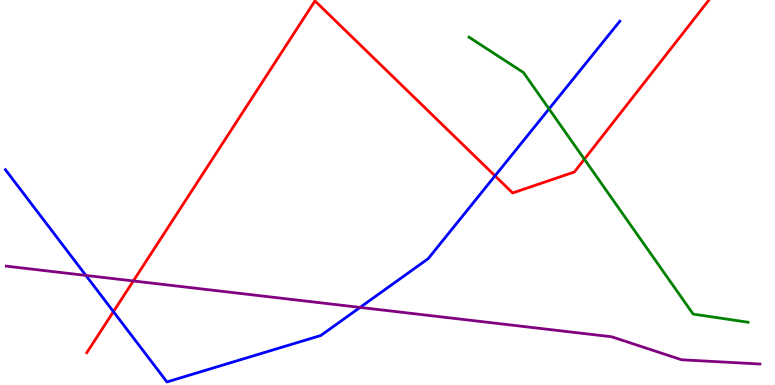[{'lines': ['blue', 'red'], 'intersections': [{'x': 1.46, 'y': 1.91}, {'x': 6.39, 'y': 5.43}]}, {'lines': ['green', 'red'], 'intersections': [{'x': 7.54, 'y': 5.86}]}, {'lines': ['purple', 'red'], 'intersections': [{'x': 1.72, 'y': 2.7}]}, {'lines': ['blue', 'green'], 'intersections': [{'x': 7.08, 'y': 7.17}]}, {'lines': ['blue', 'purple'], 'intersections': [{'x': 1.11, 'y': 2.85}, {'x': 4.65, 'y': 2.02}]}, {'lines': ['green', 'purple'], 'intersections': []}]